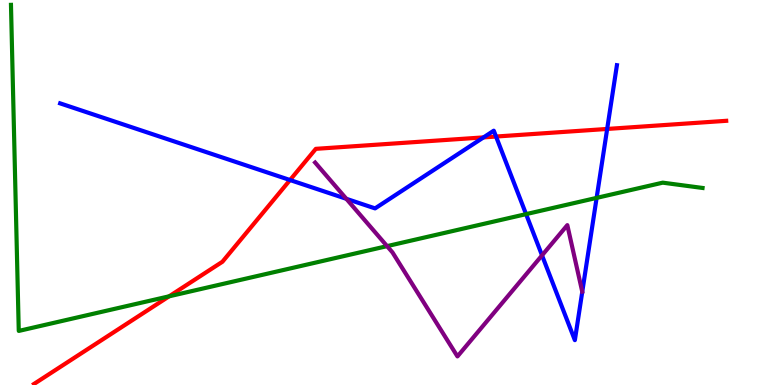[{'lines': ['blue', 'red'], 'intersections': [{'x': 3.74, 'y': 5.32}, {'x': 6.24, 'y': 6.43}, {'x': 6.4, 'y': 6.45}, {'x': 7.83, 'y': 6.65}]}, {'lines': ['green', 'red'], 'intersections': [{'x': 2.18, 'y': 2.3}]}, {'lines': ['purple', 'red'], 'intersections': []}, {'lines': ['blue', 'green'], 'intersections': [{'x': 6.79, 'y': 4.44}, {'x': 7.7, 'y': 4.86}]}, {'lines': ['blue', 'purple'], 'intersections': [{'x': 4.47, 'y': 4.84}, {'x': 6.99, 'y': 3.37}]}, {'lines': ['green', 'purple'], 'intersections': [{'x': 4.99, 'y': 3.61}]}]